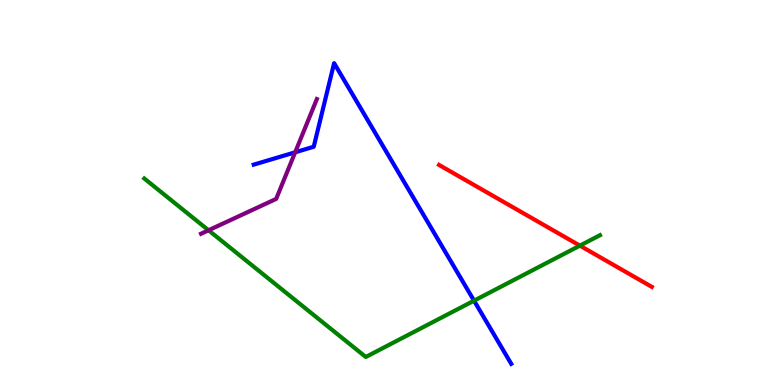[{'lines': ['blue', 'red'], 'intersections': []}, {'lines': ['green', 'red'], 'intersections': [{'x': 7.48, 'y': 3.62}]}, {'lines': ['purple', 'red'], 'intersections': []}, {'lines': ['blue', 'green'], 'intersections': [{'x': 6.12, 'y': 2.19}]}, {'lines': ['blue', 'purple'], 'intersections': [{'x': 3.81, 'y': 6.04}]}, {'lines': ['green', 'purple'], 'intersections': [{'x': 2.69, 'y': 4.02}]}]